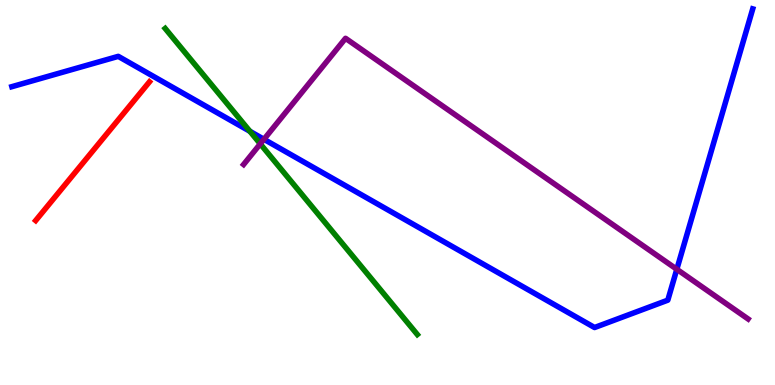[{'lines': ['blue', 'red'], 'intersections': []}, {'lines': ['green', 'red'], 'intersections': []}, {'lines': ['purple', 'red'], 'intersections': []}, {'lines': ['blue', 'green'], 'intersections': [{'x': 3.22, 'y': 6.59}]}, {'lines': ['blue', 'purple'], 'intersections': [{'x': 3.41, 'y': 6.38}, {'x': 8.73, 'y': 3.01}]}, {'lines': ['green', 'purple'], 'intersections': [{'x': 3.36, 'y': 6.26}]}]